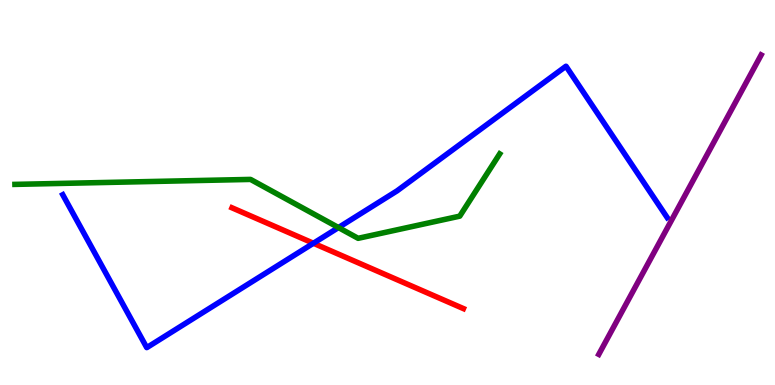[{'lines': ['blue', 'red'], 'intersections': [{'x': 4.04, 'y': 3.68}]}, {'lines': ['green', 'red'], 'intersections': []}, {'lines': ['purple', 'red'], 'intersections': []}, {'lines': ['blue', 'green'], 'intersections': [{'x': 4.37, 'y': 4.09}]}, {'lines': ['blue', 'purple'], 'intersections': []}, {'lines': ['green', 'purple'], 'intersections': []}]